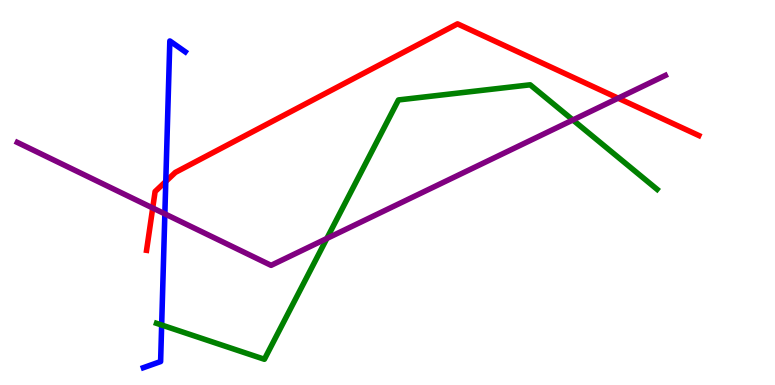[{'lines': ['blue', 'red'], 'intersections': [{'x': 2.14, 'y': 5.29}]}, {'lines': ['green', 'red'], 'intersections': []}, {'lines': ['purple', 'red'], 'intersections': [{'x': 1.97, 'y': 4.6}, {'x': 7.98, 'y': 7.45}]}, {'lines': ['blue', 'green'], 'intersections': [{'x': 2.09, 'y': 1.56}]}, {'lines': ['blue', 'purple'], 'intersections': [{'x': 2.13, 'y': 4.44}]}, {'lines': ['green', 'purple'], 'intersections': [{'x': 4.22, 'y': 3.81}, {'x': 7.39, 'y': 6.88}]}]